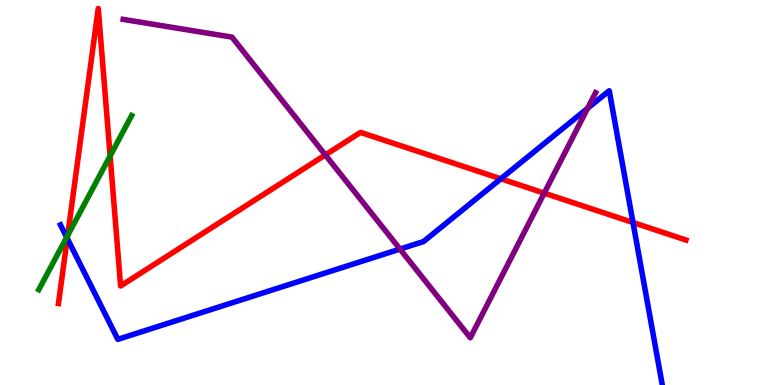[{'lines': ['blue', 'red'], 'intersections': [{'x': 0.868, 'y': 3.81}, {'x': 6.46, 'y': 5.36}, {'x': 8.17, 'y': 4.22}]}, {'lines': ['green', 'red'], 'intersections': [{'x': 0.873, 'y': 3.88}, {'x': 1.42, 'y': 5.95}]}, {'lines': ['purple', 'red'], 'intersections': [{'x': 4.2, 'y': 5.98}, {'x': 7.02, 'y': 4.98}]}, {'lines': ['blue', 'green'], 'intersections': [{'x': 0.861, 'y': 3.84}]}, {'lines': ['blue', 'purple'], 'intersections': [{'x': 5.16, 'y': 3.53}, {'x': 7.58, 'y': 7.19}]}, {'lines': ['green', 'purple'], 'intersections': []}]